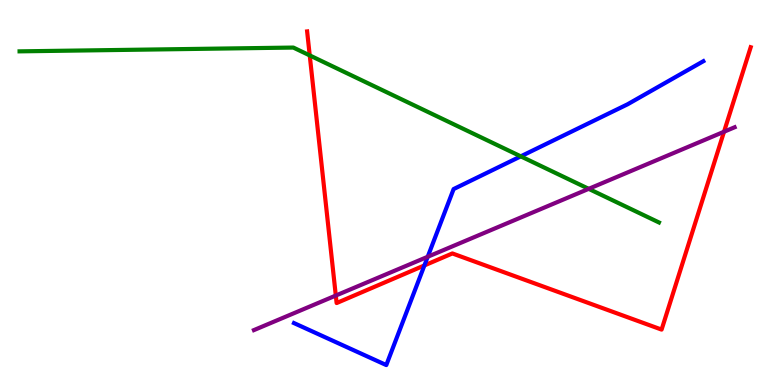[{'lines': ['blue', 'red'], 'intersections': [{'x': 5.48, 'y': 3.11}]}, {'lines': ['green', 'red'], 'intersections': [{'x': 4.0, 'y': 8.56}]}, {'lines': ['purple', 'red'], 'intersections': [{'x': 4.33, 'y': 2.32}, {'x': 9.34, 'y': 6.58}]}, {'lines': ['blue', 'green'], 'intersections': [{'x': 6.72, 'y': 5.94}]}, {'lines': ['blue', 'purple'], 'intersections': [{'x': 5.52, 'y': 3.33}]}, {'lines': ['green', 'purple'], 'intersections': [{'x': 7.6, 'y': 5.1}]}]